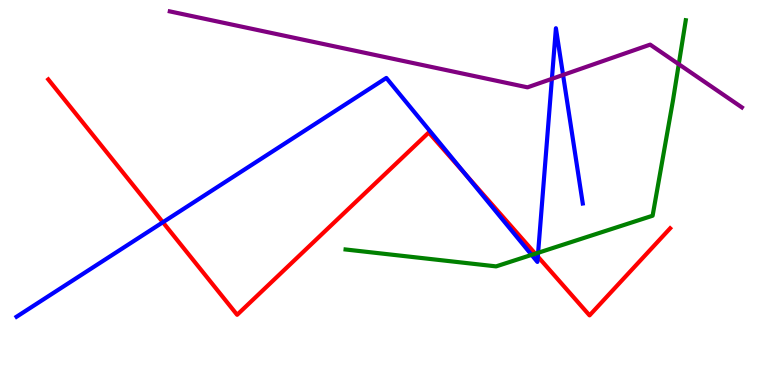[{'lines': ['blue', 'red'], 'intersections': [{'x': 2.1, 'y': 4.23}, {'x': 6.0, 'y': 5.49}, {'x': 6.94, 'y': 3.34}]}, {'lines': ['green', 'red'], 'intersections': [{'x': 6.91, 'y': 3.41}]}, {'lines': ['purple', 'red'], 'intersections': []}, {'lines': ['blue', 'green'], 'intersections': [{'x': 6.86, 'y': 3.38}, {'x': 6.94, 'y': 3.43}]}, {'lines': ['blue', 'purple'], 'intersections': [{'x': 7.12, 'y': 7.95}, {'x': 7.27, 'y': 8.05}]}, {'lines': ['green', 'purple'], 'intersections': [{'x': 8.76, 'y': 8.33}]}]